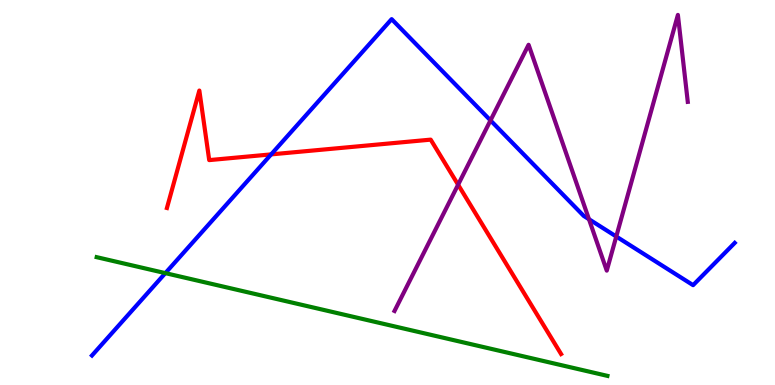[{'lines': ['blue', 'red'], 'intersections': [{'x': 3.5, 'y': 5.99}]}, {'lines': ['green', 'red'], 'intersections': []}, {'lines': ['purple', 'red'], 'intersections': [{'x': 5.91, 'y': 5.2}]}, {'lines': ['blue', 'green'], 'intersections': [{'x': 2.13, 'y': 2.91}]}, {'lines': ['blue', 'purple'], 'intersections': [{'x': 6.33, 'y': 6.87}, {'x': 7.6, 'y': 4.31}, {'x': 7.95, 'y': 3.86}]}, {'lines': ['green', 'purple'], 'intersections': []}]